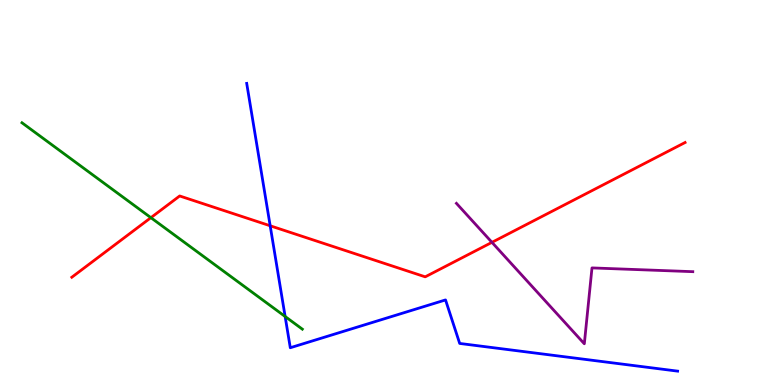[{'lines': ['blue', 'red'], 'intersections': [{'x': 3.49, 'y': 4.14}]}, {'lines': ['green', 'red'], 'intersections': [{'x': 1.95, 'y': 4.35}]}, {'lines': ['purple', 'red'], 'intersections': [{'x': 6.35, 'y': 3.71}]}, {'lines': ['blue', 'green'], 'intersections': [{'x': 3.68, 'y': 1.78}]}, {'lines': ['blue', 'purple'], 'intersections': []}, {'lines': ['green', 'purple'], 'intersections': []}]